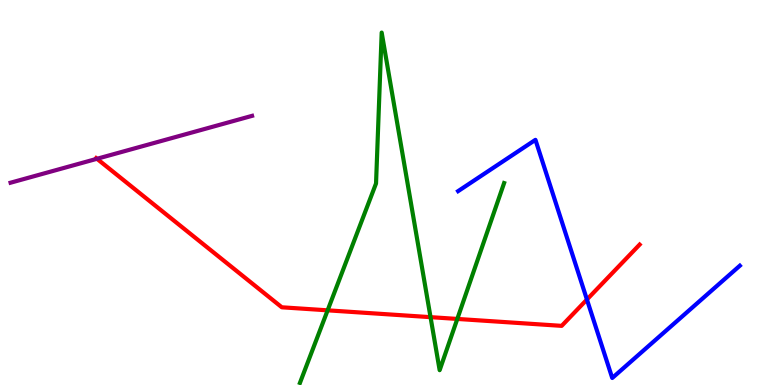[{'lines': ['blue', 'red'], 'intersections': [{'x': 7.57, 'y': 2.22}]}, {'lines': ['green', 'red'], 'intersections': [{'x': 4.23, 'y': 1.94}, {'x': 5.56, 'y': 1.76}, {'x': 5.9, 'y': 1.72}]}, {'lines': ['purple', 'red'], 'intersections': [{'x': 1.25, 'y': 5.88}]}, {'lines': ['blue', 'green'], 'intersections': []}, {'lines': ['blue', 'purple'], 'intersections': []}, {'lines': ['green', 'purple'], 'intersections': []}]